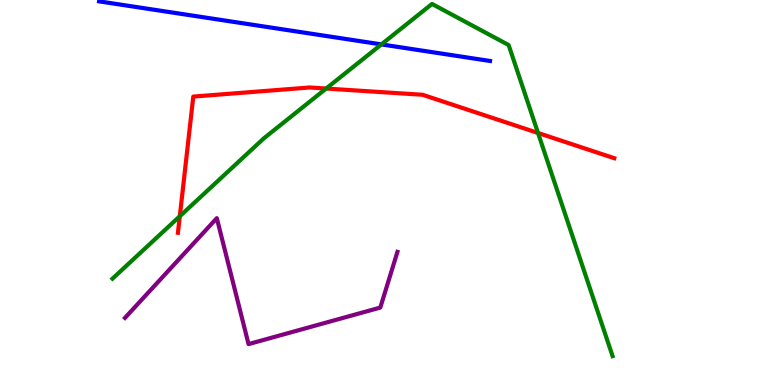[{'lines': ['blue', 'red'], 'intersections': []}, {'lines': ['green', 'red'], 'intersections': [{'x': 2.32, 'y': 4.38}, {'x': 4.21, 'y': 7.7}, {'x': 6.94, 'y': 6.55}]}, {'lines': ['purple', 'red'], 'intersections': []}, {'lines': ['blue', 'green'], 'intersections': [{'x': 4.92, 'y': 8.85}]}, {'lines': ['blue', 'purple'], 'intersections': []}, {'lines': ['green', 'purple'], 'intersections': []}]